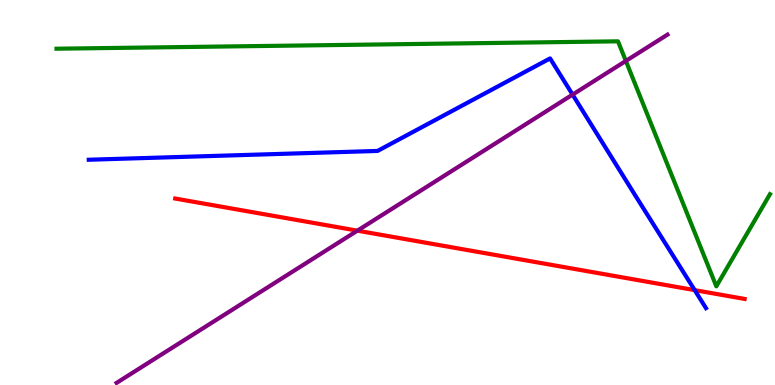[{'lines': ['blue', 'red'], 'intersections': [{'x': 8.96, 'y': 2.46}]}, {'lines': ['green', 'red'], 'intersections': []}, {'lines': ['purple', 'red'], 'intersections': [{'x': 4.61, 'y': 4.01}]}, {'lines': ['blue', 'green'], 'intersections': []}, {'lines': ['blue', 'purple'], 'intersections': [{'x': 7.39, 'y': 7.54}]}, {'lines': ['green', 'purple'], 'intersections': [{'x': 8.08, 'y': 8.42}]}]